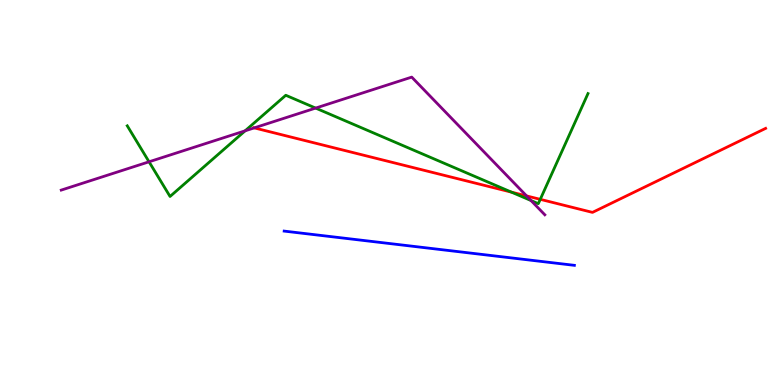[{'lines': ['blue', 'red'], 'intersections': []}, {'lines': ['green', 'red'], 'intersections': [{'x': 6.6, 'y': 5.01}, {'x': 6.97, 'y': 4.82}]}, {'lines': ['purple', 'red'], 'intersections': [{'x': 3.28, 'y': 6.68}, {'x': 6.79, 'y': 4.91}]}, {'lines': ['blue', 'green'], 'intersections': []}, {'lines': ['blue', 'purple'], 'intersections': []}, {'lines': ['green', 'purple'], 'intersections': [{'x': 1.92, 'y': 5.8}, {'x': 3.16, 'y': 6.6}, {'x': 4.07, 'y': 7.19}, {'x': 6.85, 'y': 4.79}]}]